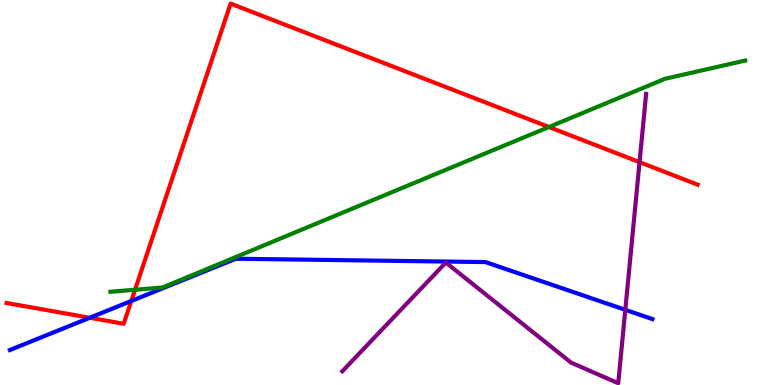[{'lines': ['blue', 'red'], 'intersections': [{'x': 1.16, 'y': 1.75}, {'x': 1.69, 'y': 2.18}]}, {'lines': ['green', 'red'], 'intersections': [{'x': 1.74, 'y': 2.47}, {'x': 7.08, 'y': 6.7}]}, {'lines': ['purple', 'red'], 'intersections': [{'x': 8.25, 'y': 5.79}]}, {'lines': ['blue', 'green'], 'intersections': []}, {'lines': ['blue', 'purple'], 'intersections': [{'x': 8.07, 'y': 1.95}]}, {'lines': ['green', 'purple'], 'intersections': []}]